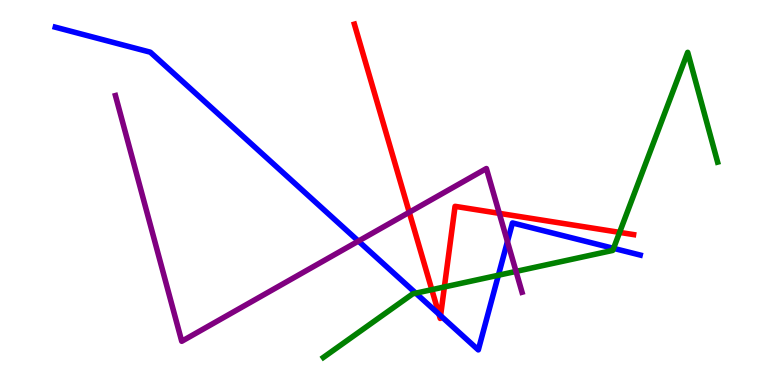[{'lines': ['blue', 'red'], 'intersections': [{'x': 5.66, 'y': 1.84}, {'x': 5.68, 'y': 1.8}]}, {'lines': ['green', 'red'], 'intersections': [{'x': 5.57, 'y': 2.48}, {'x': 5.73, 'y': 2.55}, {'x': 7.99, 'y': 3.96}]}, {'lines': ['purple', 'red'], 'intersections': [{'x': 5.28, 'y': 4.49}, {'x': 6.44, 'y': 4.46}]}, {'lines': ['blue', 'green'], 'intersections': [{'x': 5.36, 'y': 2.39}, {'x': 6.43, 'y': 2.85}, {'x': 7.92, 'y': 3.55}]}, {'lines': ['blue', 'purple'], 'intersections': [{'x': 4.62, 'y': 3.74}, {'x': 6.55, 'y': 3.72}]}, {'lines': ['green', 'purple'], 'intersections': [{'x': 6.66, 'y': 2.95}]}]